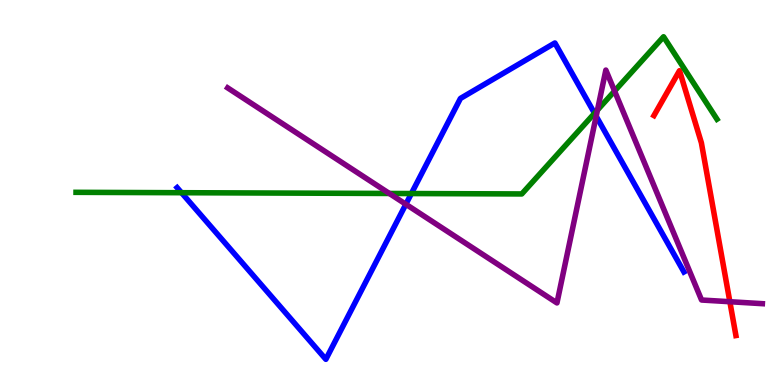[{'lines': ['blue', 'red'], 'intersections': []}, {'lines': ['green', 'red'], 'intersections': []}, {'lines': ['purple', 'red'], 'intersections': [{'x': 9.42, 'y': 2.16}]}, {'lines': ['blue', 'green'], 'intersections': [{'x': 2.34, 'y': 4.99}, {'x': 5.31, 'y': 4.97}, {'x': 7.67, 'y': 7.06}]}, {'lines': ['blue', 'purple'], 'intersections': [{'x': 5.24, 'y': 4.69}, {'x': 7.69, 'y': 6.98}]}, {'lines': ['green', 'purple'], 'intersections': [{'x': 5.02, 'y': 4.97}, {'x': 7.71, 'y': 7.14}, {'x': 7.93, 'y': 7.63}]}]